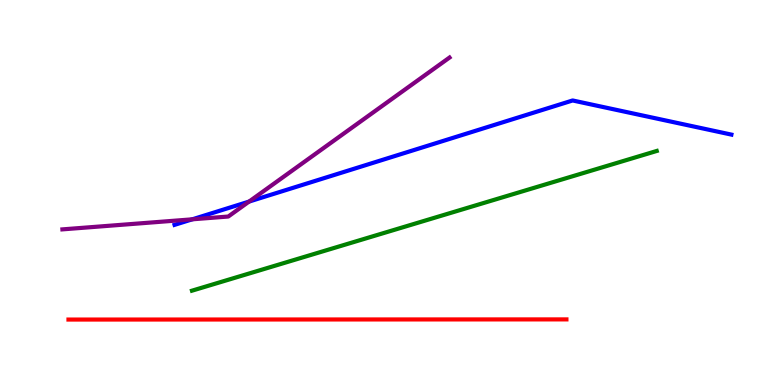[{'lines': ['blue', 'red'], 'intersections': []}, {'lines': ['green', 'red'], 'intersections': []}, {'lines': ['purple', 'red'], 'intersections': []}, {'lines': ['blue', 'green'], 'intersections': []}, {'lines': ['blue', 'purple'], 'intersections': [{'x': 2.48, 'y': 4.3}, {'x': 3.21, 'y': 4.76}]}, {'lines': ['green', 'purple'], 'intersections': []}]